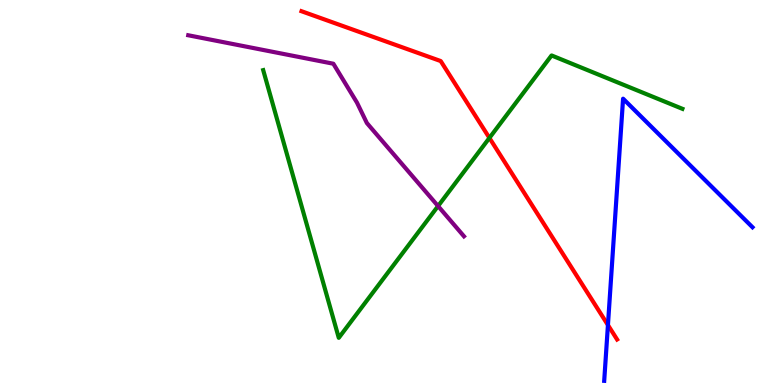[{'lines': ['blue', 'red'], 'intersections': [{'x': 7.84, 'y': 1.56}]}, {'lines': ['green', 'red'], 'intersections': [{'x': 6.31, 'y': 6.42}]}, {'lines': ['purple', 'red'], 'intersections': []}, {'lines': ['blue', 'green'], 'intersections': []}, {'lines': ['blue', 'purple'], 'intersections': []}, {'lines': ['green', 'purple'], 'intersections': [{'x': 5.65, 'y': 4.65}]}]